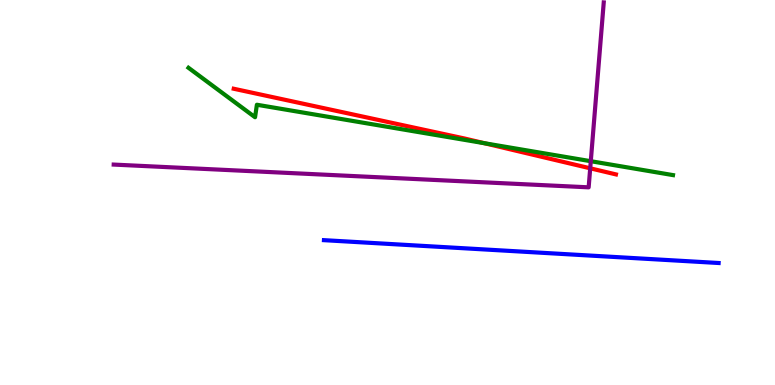[{'lines': ['blue', 'red'], 'intersections': []}, {'lines': ['green', 'red'], 'intersections': [{'x': 6.25, 'y': 6.28}]}, {'lines': ['purple', 'red'], 'intersections': [{'x': 7.62, 'y': 5.63}]}, {'lines': ['blue', 'green'], 'intersections': []}, {'lines': ['blue', 'purple'], 'intersections': []}, {'lines': ['green', 'purple'], 'intersections': [{'x': 7.62, 'y': 5.81}]}]